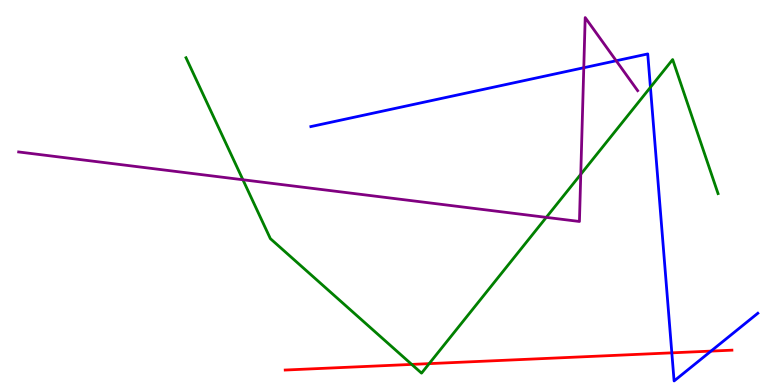[{'lines': ['blue', 'red'], 'intersections': [{'x': 8.67, 'y': 0.835}, {'x': 9.17, 'y': 0.88}]}, {'lines': ['green', 'red'], 'intersections': [{'x': 5.31, 'y': 0.535}, {'x': 5.54, 'y': 0.555}]}, {'lines': ['purple', 'red'], 'intersections': []}, {'lines': ['blue', 'green'], 'intersections': [{'x': 8.39, 'y': 7.73}]}, {'lines': ['blue', 'purple'], 'intersections': [{'x': 7.53, 'y': 8.24}, {'x': 7.95, 'y': 8.42}]}, {'lines': ['green', 'purple'], 'intersections': [{'x': 3.13, 'y': 5.33}, {'x': 7.05, 'y': 4.35}, {'x': 7.49, 'y': 5.47}]}]